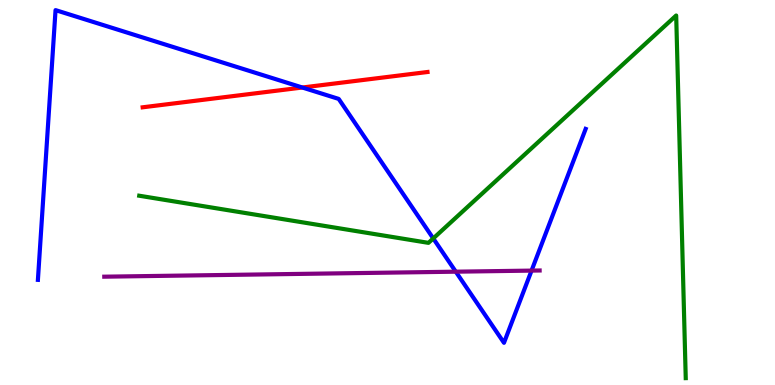[{'lines': ['blue', 'red'], 'intersections': [{'x': 3.9, 'y': 7.73}]}, {'lines': ['green', 'red'], 'intersections': []}, {'lines': ['purple', 'red'], 'intersections': []}, {'lines': ['blue', 'green'], 'intersections': [{'x': 5.59, 'y': 3.81}]}, {'lines': ['blue', 'purple'], 'intersections': [{'x': 5.88, 'y': 2.94}, {'x': 6.86, 'y': 2.97}]}, {'lines': ['green', 'purple'], 'intersections': []}]